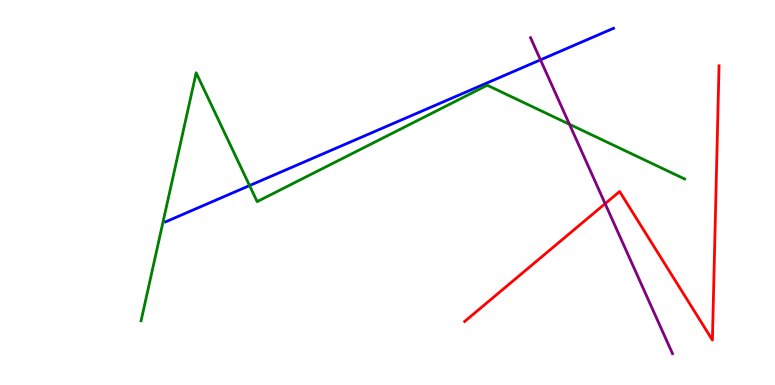[{'lines': ['blue', 'red'], 'intersections': []}, {'lines': ['green', 'red'], 'intersections': []}, {'lines': ['purple', 'red'], 'intersections': [{'x': 7.81, 'y': 4.71}]}, {'lines': ['blue', 'green'], 'intersections': [{'x': 3.22, 'y': 5.18}]}, {'lines': ['blue', 'purple'], 'intersections': [{'x': 6.97, 'y': 8.45}]}, {'lines': ['green', 'purple'], 'intersections': [{'x': 7.35, 'y': 6.77}]}]